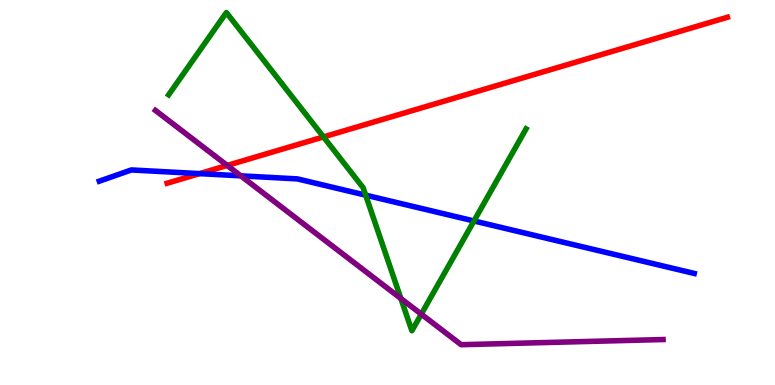[{'lines': ['blue', 'red'], 'intersections': [{'x': 2.58, 'y': 5.49}]}, {'lines': ['green', 'red'], 'intersections': [{'x': 4.17, 'y': 6.44}]}, {'lines': ['purple', 'red'], 'intersections': [{'x': 2.93, 'y': 5.7}]}, {'lines': ['blue', 'green'], 'intersections': [{'x': 4.72, 'y': 4.93}, {'x': 6.12, 'y': 4.26}]}, {'lines': ['blue', 'purple'], 'intersections': [{'x': 3.11, 'y': 5.43}]}, {'lines': ['green', 'purple'], 'intersections': [{'x': 5.17, 'y': 2.25}, {'x': 5.44, 'y': 1.84}]}]